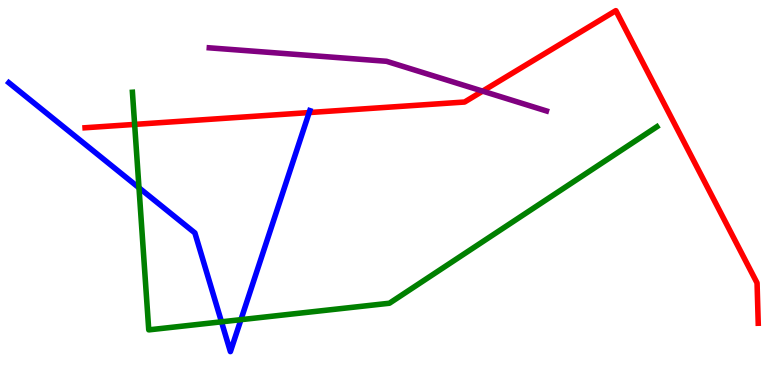[{'lines': ['blue', 'red'], 'intersections': [{'x': 3.99, 'y': 7.08}]}, {'lines': ['green', 'red'], 'intersections': [{'x': 1.74, 'y': 6.77}]}, {'lines': ['purple', 'red'], 'intersections': [{'x': 6.23, 'y': 7.63}]}, {'lines': ['blue', 'green'], 'intersections': [{'x': 1.79, 'y': 5.12}, {'x': 2.86, 'y': 1.64}, {'x': 3.11, 'y': 1.7}]}, {'lines': ['blue', 'purple'], 'intersections': []}, {'lines': ['green', 'purple'], 'intersections': []}]